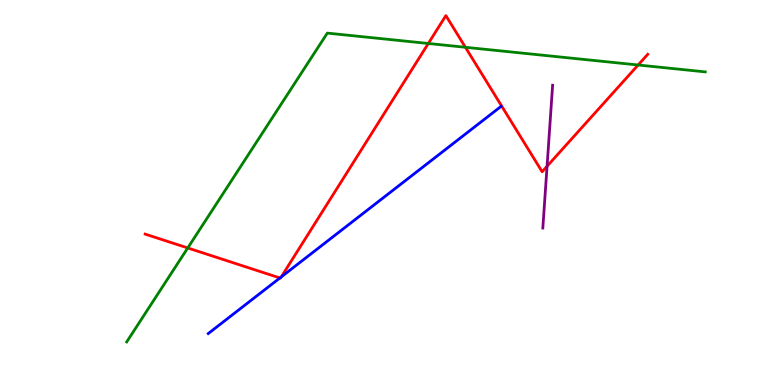[{'lines': ['blue', 'red'], 'intersections': [{'x': 3.61, 'y': 2.78}, {'x': 3.63, 'y': 2.81}]}, {'lines': ['green', 'red'], 'intersections': [{'x': 2.42, 'y': 3.56}, {'x': 5.53, 'y': 8.87}, {'x': 6.01, 'y': 8.77}, {'x': 8.23, 'y': 8.31}]}, {'lines': ['purple', 'red'], 'intersections': [{'x': 7.06, 'y': 5.68}]}, {'lines': ['blue', 'green'], 'intersections': []}, {'lines': ['blue', 'purple'], 'intersections': []}, {'lines': ['green', 'purple'], 'intersections': []}]